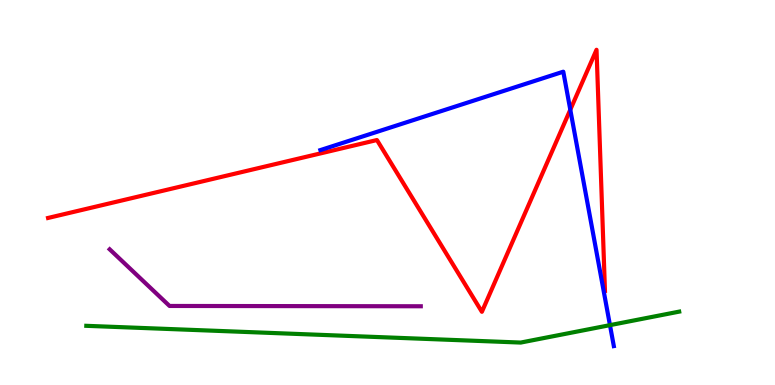[{'lines': ['blue', 'red'], 'intersections': [{'x': 7.36, 'y': 7.15}]}, {'lines': ['green', 'red'], 'intersections': []}, {'lines': ['purple', 'red'], 'intersections': []}, {'lines': ['blue', 'green'], 'intersections': [{'x': 7.87, 'y': 1.55}]}, {'lines': ['blue', 'purple'], 'intersections': []}, {'lines': ['green', 'purple'], 'intersections': []}]